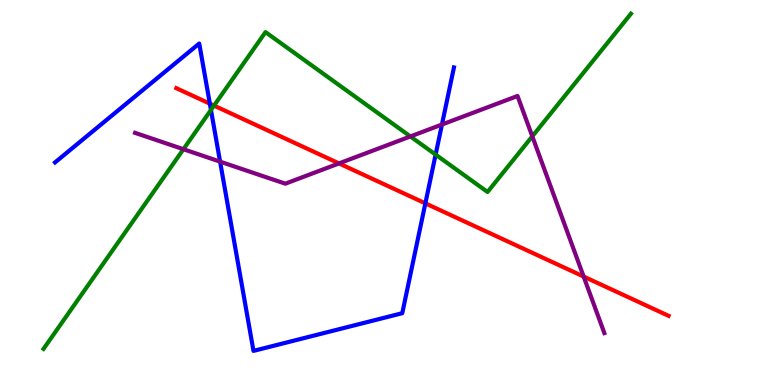[{'lines': ['blue', 'red'], 'intersections': [{'x': 2.71, 'y': 7.31}, {'x': 5.49, 'y': 4.72}]}, {'lines': ['green', 'red'], 'intersections': [{'x': 2.76, 'y': 7.26}]}, {'lines': ['purple', 'red'], 'intersections': [{'x': 4.37, 'y': 5.76}, {'x': 7.53, 'y': 2.82}]}, {'lines': ['blue', 'green'], 'intersections': [{'x': 2.72, 'y': 7.14}, {'x': 5.62, 'y': 5.98}]}, {'lines': ['blue', 'purple'], 'intersections': [{'x': 2.84, 'y': 5.8}, {'x': 5.7, 'y': 6.77}]}, {'lines': ['green', 'purple'], 'intersections': [{'x': 2.37, 'y': 6.12}, {'x': 5.3, 'y': 6.46}, {'x': 6.87, 'y': 6.46}]}]